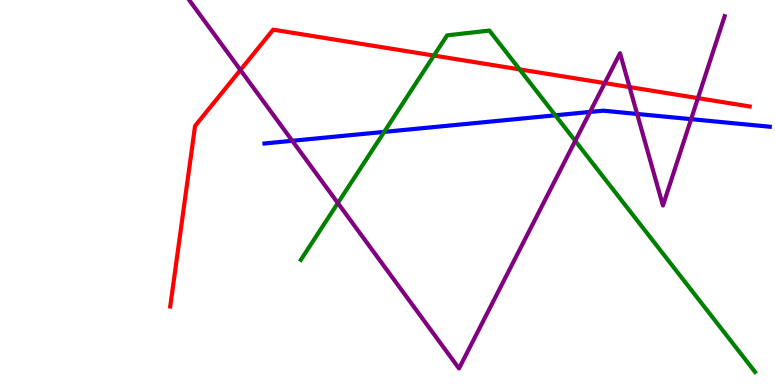[{'lines': ['blue', 'red'], 'intersections': []}, {'lines': ['green', 'red'], 'intersections': [{'x': 5.6, 'y': 8.56}, {'x': 6.7, 'y': 8.2}]}, {'lines': ['purple', 'red'], 'intersections': [{'x': 3.1, 'y': 8.18}, {'x': 7.8, 'y': 7.84}, {'x': 8.12, 'y': 7.74}, {'x': 9.01, 'y': 7.45}]}, {'lines': ['blue', 'green'], 'intersections': [{'x': 4.96, 'y': 6.57}, {'x': 7.17, 'y': 7.01}]}, {'lines': ['blue', 'purple'], 'intersections': [{'x': 3.77, 'y': 6.34}, {'x': 7.61, 'y': 7.09}, {'x': 8.22, 'y': 7.04}, {'x': 8.92, 'y': 6.91}]}, {'lines': ['green', 'purple'], 'intersections': [{'x': 4.36, 'y': 4.73}, {'x': 7.42, 'y': 6.34}]}]